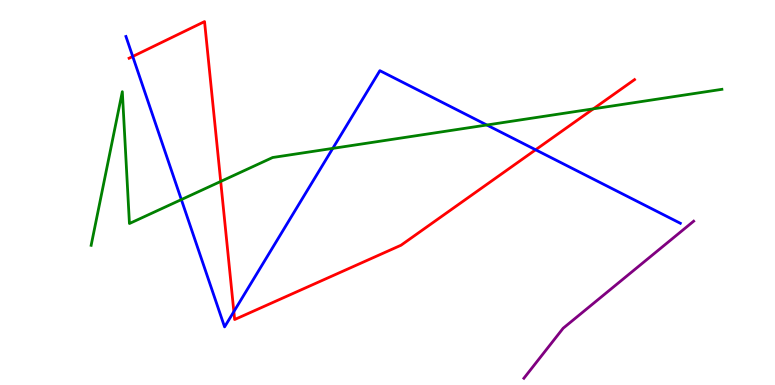[{'lines': ['blue', 'red'], 'intersections': [{'x': 1.71, 'y': 8.53}, {'x': 3.02, 'y': 1.91}, {'x': 6.91, 'y': 6.11}]}, {'lines': ['green', 'red'], 'intersections': [{'x': 2.85, 'y': 5.29}, {'x': 7.66, 'y': 7.17}]}, {'lines': ['purple', 'red'], 'intersections': []}, {'lines': ['blue', 'green'], 'intersections': [{'x': 2.34, 'y': 4.82}, {'x': 4.29, 'y': 6.15}, {'x': 6.28, 'y': 6.75}]}, {'lines': ['blue', 'purple'], 'intersections': []}, {'lines': ['green', 'purple'], 'intersections': []}]